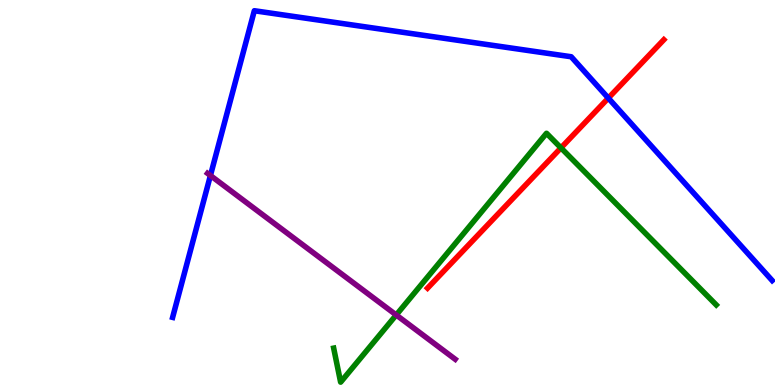[{'lines': ['blue', 'red'], 'intersections': [{'x': 7.85, 'y': 7.45}]}, {'lines': ['green', 'red'], 'intersections': [{'x': 7.24, 'y': 6.16}]}, {'lines': ['purple', 'red'], 'intersections': []}, {'lines': ['blue', 'green'], 'intersections': []}, {'lines': ['blue', 'purple'], 'intersections': [{'x': 2.72, 'y': 5.44}]}, {'lines': ['green', 'purple'], 'intersections': [{'x': 5.11, 'y': 1.82}]}]